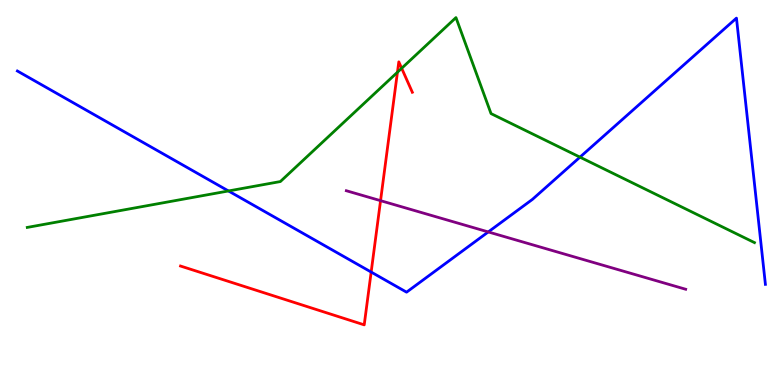[{'lines': ['blue', 'red'], 'intersections': [{'x': 4.79, 'y': 2.93}]}, {'lines': ['green', 'red'], 'intersections': [{'x': 5.13, 'y': 8.12}, {'x': 5.18, 'y': 8.23}]}, {'lines': ['purple', 'red'], 'intersections': [{'x': 4.91, 'y': 4.79}]}, {'lines': ['blue', 'green'], 'intersections': [{'x': 2.95, 'y': 5.04}, {'x': 7.48, 'y': 5.92}]}, {'lines': ['blue', 'purple'], 'intersections': [{'x': 6.3, 'y': 3.98}]}, {'lines': ['green', 'purple'], 'intersections': []}]